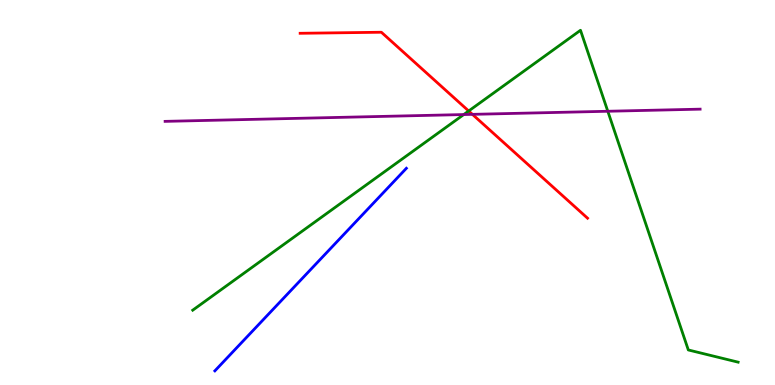[{'lines': ['blue', 'red'], 'intersections': []}, {'lines': ['green', 'red'], 'intersections': [{'x': 6.05, 'y': 7.12}]}, {'lines': ['purple', 'red'], 'intersections': [{'x': 6.1, 'y': 7.03}]}, {'lines': ['blue', 'green'], 'intersections': []}, {'lines': ['blue', 'purple'], 'intersections': []}, {'lines': ['green', 'purple'], 'intersections': [{'x': 5.98, 'y': 7.02}, {'x': 7.84, 'y': 7.11}]}]